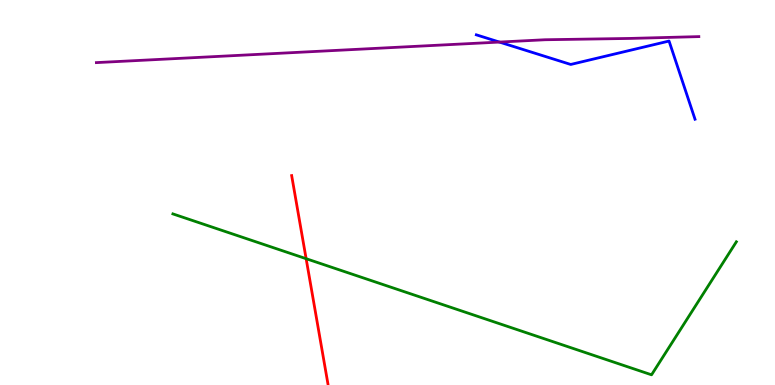[{'lines': ['blue', 'red'], 'intersections': []}, {'lines': ['green', 'red'], 'intersections': [{'x': 3.95, 'y': 3.28}]}, {'lines': ['purple', 'red'], 'intersections': []}, {'lines': ['blue', 'green'], 'intersections': []}, {'lines': ['blue', 'purple'], 'intersections': [{'x': 6.44, 'y': 8.91}]}, {'lines': ['green', 'purple'], 'intersections': []}]